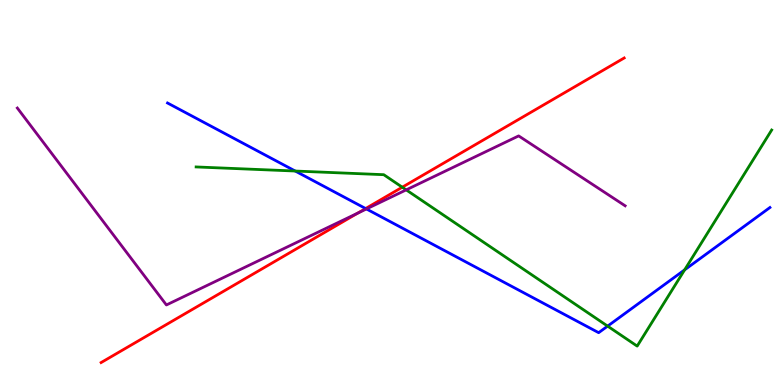[{'lines': ['blue', 'red'], 'intersections': [{'x': 4.72, 'y': 4.58}]}, {'lines': ['green', 'red'], 'intersections': [{'x': 5.19, 'y': 5.14}]}, {'lines': ['purple', 'red'], 'intersections': [{'x': 4.62, 'y': 4.46}]}, {'lines': ['blue', 'green'], 'intersections': [{'x': 3.81, 'y': 5.56}, {'x': 7.84, 'y': 1.53}, {'x': 8.83, 'y': 2.99}]}, {'lines': ['blue', 'purple'], 'intersections': [{'x': 4.73, 'y': 4.57}]}, {'lines': ['green', 'purple'], 'intersections': [{'x': 5.24, 'y': 5.07}]}]